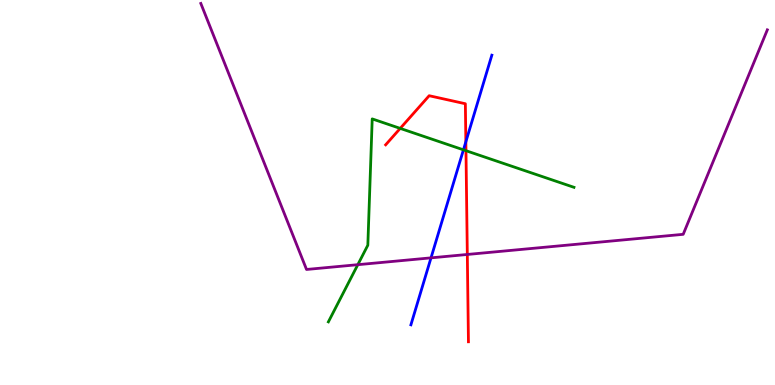[{'lines': ['blue', 'red'], 'intersections': [{'x': 6.01, 'y': 6.32}]}, {'lines': ['green', 'red'], 'intersections': [{'x': 5.16, 'y': 6.67}, {'x': 6.01, 'y': 6.09}]}, {'lines': ['purple', 'red'], 'intersections': [{'x': 6.03, 'y': 3.39}]}, {'lines': ['blue', 'green'], 'intersections': [{'x': 5.98, 'y': 6.11}]}, {'lines': ['blue', 'purple'], 'intersections': [{'x': 5.56, 'y': 3.3}]}, {'lines': ['green', 'purple'], 'intersections': [{'x': 4.62, 'y': 3.13}]}]